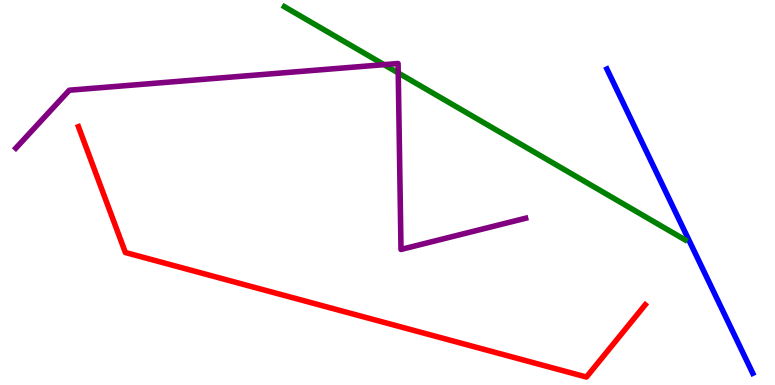[{'lines': ['blue', 'red'], 'intersections': []}, {'lines': ['green', 'red'], 'intersections': []}, {'lines': ['purple', 'red'], 'intersections': []}, {'lines': ['blue', 'green'], 'intersections': []}, {'lines': ['blue', 'purple'], 'intersections': []}, {'lines': ['green', 'purple'], 'intersections': [{'x': 4.95, 'y': 8.32}, {'x': 5.14, 'y': 8.11}]}]